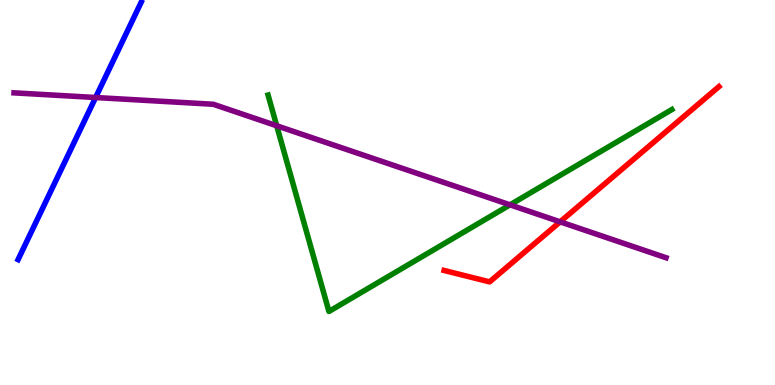[{'lines': ['blue', 'red'], 'intersections': []}, {'lines': ['green', 'red'], 'intersections': []}, {'lines': ['purple', 'red'], 'intersections': [{'x': 7.23, 'y': 4.24}]}, {'lines': ['blue', 'green'], 'intersections': []}, {'lines': ['blue', 'purple'], 'intersections': [{'x': 1.23, 'y': 7.47}]}, {'lines': ['green', 'purple'], 'intersections': [{'x': 3.57, 'y': 6.73}, {'x': 6.58, 'y': 4.68}]}]